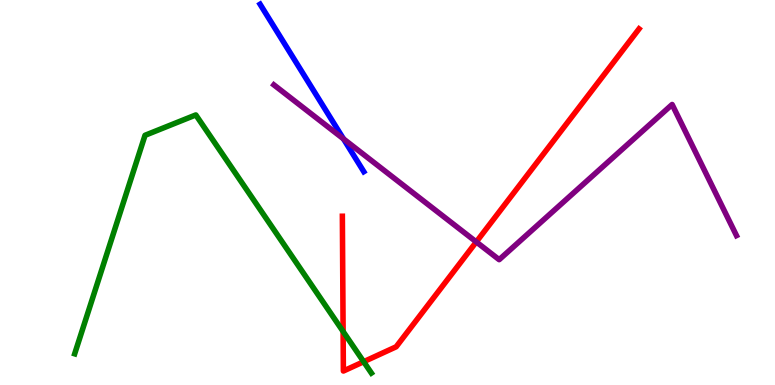[{'lines': ['blue', 'red'], 'intersections': []}, {'lines': ['green', 'red'], 'intersections': [{'x': 4.43, 'y': 1.39}, {'x': 4.69, 'y': 0.605}]}, {'lines': ['purple', 'red'], 'intersections': [{'x': 6.15, 'y': 3.72}]}, {'lines': ['blue', 'green'], 'intersections': []}, {'lines': ['blue', 'purple'], 'intersections': [{'x': 4.43, 'y': 6.39}]}, {'lines': ['green', 'purple'], 'intersections': []}]